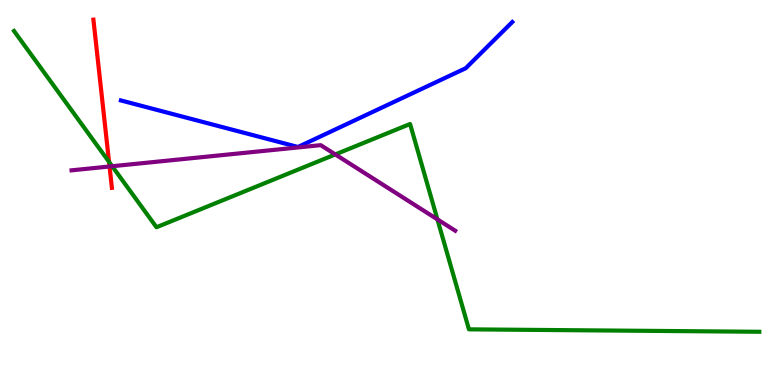[{'lines': ['blue', 'red'], 'intersections': []}, {'lines': ['green', 'red'], 'intersections': [{'x': 1.41, 'y': 5.8}]}, {'lines': ['purple', 'red'], 'intersections': [{'x': 1.41, 'y': 5.68}]}, {'lines': ['blue', 'green'], 'intersections': []}, {'lines': ['blue', 'purple'], 'intersections': []}, {'lines': ['green', 'purple'], 'intersections': [{'x': 1.45, 'y': 5.68}, {'x': 4.33, 'y': 5.99}, {'x': 5.64, 'y': 4.3}]}]